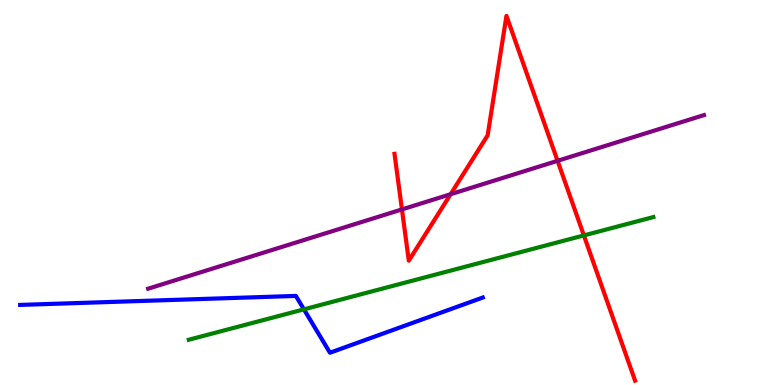[{'lines': ['blue', 'red'], 'intersections': []}, {'lines': ['green', 'red'], 'intersections': [{'x': 7.53, 'y': 3.89}]}, {'lines': ['purple', 'red'], 'intersections': [{'x': 5.19, 'y': 4.56}, {'x': 5.81, 'y': 4.96}, {'x': 7.19, 'y': 5.82}]}, {'lines': ['blue', 'green'], 'intersections': [{'x': 3.92, 'y': 1.96}]}, {'lines': ['blue', 'purple'], 'intersections': []}, {'lines': ['green', 'purple'], 'intersections': []}]